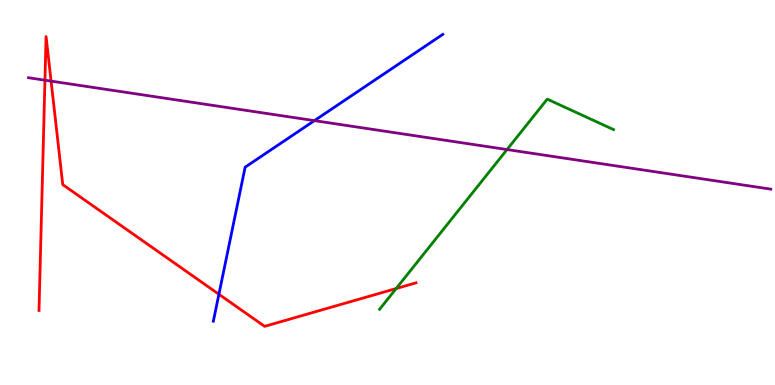[{'lines': ['blue', 'red'], 'intersections': [{'x': 2.82, 'y': 2.36}]}, {'lines': ['green', 'red'], 'intersections': [{'x': 5.11, 'y': 2.51}]}, {'lines': ['purple', 'red'], 'intersections': [{'x': 0.58, 'y': 7.92}, {'x': 0.659, 'y': 7.89}]}, {'lines': ['blue', 'green'], 'intersections': []}, {'lines': ['blue', 'purple'], 'intersections': [{'x': 4.06, 'y': 6.87}]}, {'lines': ['green', 'purple'], 'intersections': [{'x': 6.54, 'y': 6.12}]}]